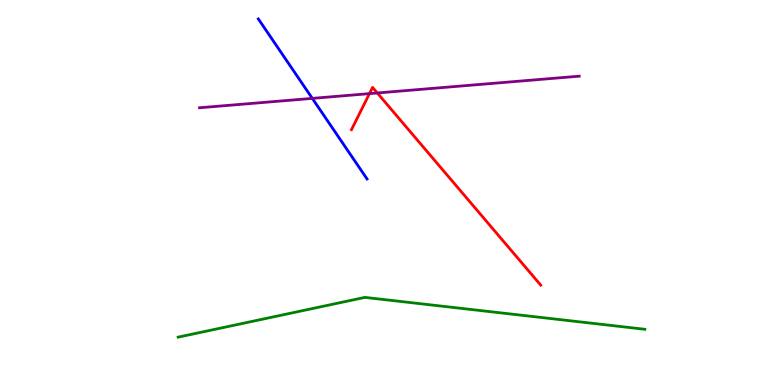[{'lines': ['blue', 'red'], 'intersections': []}, {'lines': ['green', 'red'], 'intersections': []}, {'lines': ['purple', 'red'], 'intersections': [{'x': 4.77, 'y': 7.57}, {'x': 4.87, 'y': 7.59}]}, {'lines': ['blue', 'green'], 'intersections': []}, {'lines': ['blue', 'purple'], 'intersections': [{'x': 4.03, 'y': 7.44}]}, {'lines': ['green', 'purple'], 'intersections': []}]